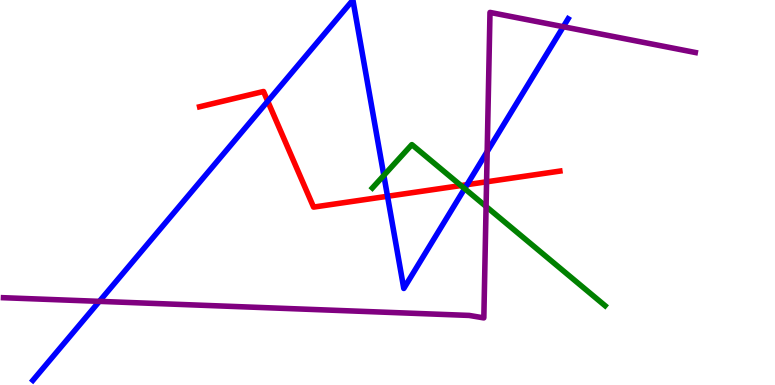[{'lines': ['blue', 'red'], 'intersections': [{'x': 3.45, 'y': 7.37}, {'x': 5.0, 'y': 4.9}, {'x': 6.03, 'y': 5.2}]}, {'lines': ['green', 'red'], 'intersections': [{'x': 5.95, 'y': 5.18}]}, {'lines': ['purple', 'red'], 'intersections': [{'x': 6.28, 'y': 5.28}]}, {'lines': ['blue', 'green'], 'intersections': [{'x': 4.95, 'y': 5.44}, {'x': 6.0, 'y': 5.1}]}, {'lines': ['blue', 'purple'], 'intersections': [{'x': 1.28, 'y': 2.17}, {'x': 6.29, 'y': 6.06}, {'x': 7.27, 'y': 9.31}]}, {'lines': ['green', 'purple'], 'intersections': [{'x': 6.27, 'y': 4.64}]}]